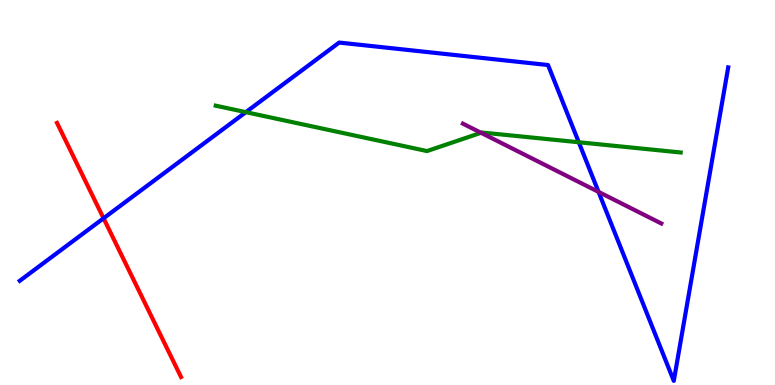[{'lines': ['blue', 'red'], 'intersections': [{'x': 1.34, 'y': 4.33}]}, {'lines': ['green', 'red'], 'intersections': []}, {'lines': ['purple', 'red'], 'intersections': []}, {'lines': ['blue', 'green'], 'intersections': [{'x': 3.17, 'y': 7.09}, {'x': 7.47, 'y': 6.31}]}, {'lines': ['blue', 'purple'], 'intersections': [{'x': 7.72, 'y': 5.02}]}, {'lines': ['green', 'purple'], 'intersections': [{'x': 6.21, 'y': 6.55}]}]